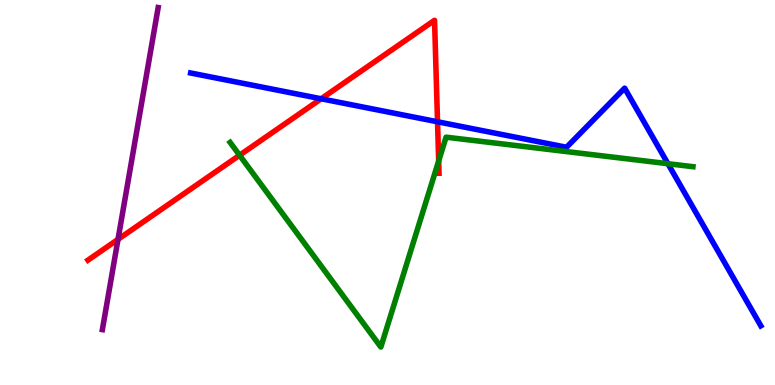[{'lines': ['blue', 'red'], 'intersections': [{'x': 4.14, 'y': 7.43}, {'x': 5.65, 'y': 6.84}]}, {'lines': ['green', 'red'], 'intersections': [{'x': 3.09, 'y': 5.97}, {'x': 5.66, 'y': 5.82}]}, {'lines': ['purple', 'red'], 'intersections': [{'x': 1.52, 'y': 3.78}]}, {'lines': ['blue', 'green'], 'intersections': [{'x': 8.62, 'y': 5.75}]}, {'lines': ['blue', 'purple'], 'intersections': []}, {'lines': ['green', 'purple'], 'intersections': []}]